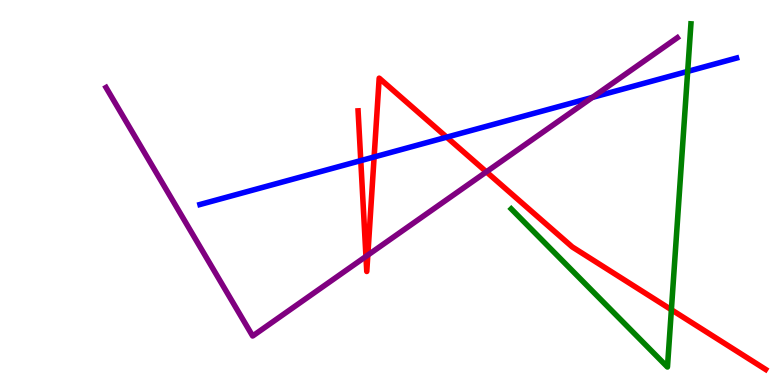[{'lines': ['blue', 'red'], 'intersections': [{'x': 4.66, 'y': 5.83}, {'x': 4.83, 'y': 5.92}, {'x': 5.76, 'y': 6.44}]}, {'lines': ['green', 'red'], 'intersections': [{'x': 8.66, 'y': 1.96}]}, {'lines': ['purple', 'red'], 'intersections': [{'x': 4.72, 'y': 3.34}, {'x': 4.75, 'y': 3.37}, {'x': 6.28, 'y': 5.54}]}, {'lines': ['blue', 'green'], 'intersections': [{'x': 8.87, 'y': 8.15}]}, {'lines': ['blue', 'purple'], 'intersections': [{'x': 7.64, 'y': 7.47}]}, {'lines': ['green', 'purple'], 'intersections': []}]